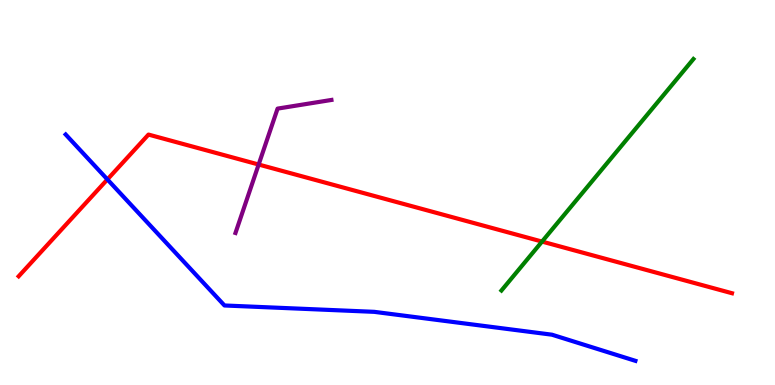[{'lines': ['blue', 'red'], 'intersections': [{'x': 1.39, 'y': 5.34}]}, {'lines': ['green', 'red'], 'intersections': [{'x': 6.99, 'y': 3.73}]}, {'lines': ['purple', 'red'], 'intersections': [{'x': 3.34, 'y': 5.73}]}, {'lines': ['blue', 'green'], 'intersections': []}, {'lines': ['blue', 'purple'], 'intersections': []}, {'lines': ['green', 'purple'], 'intersections': []}]